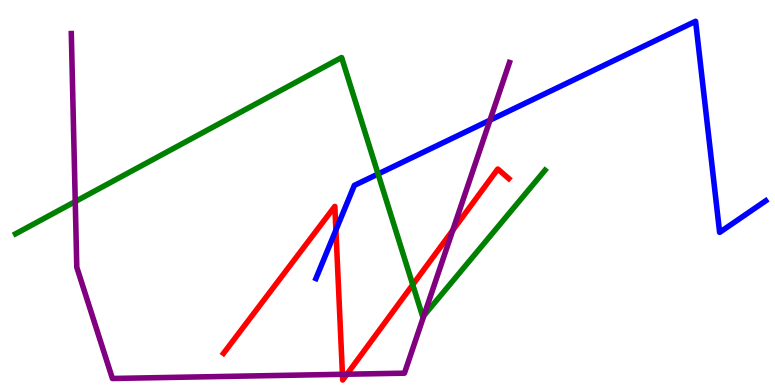[{'lines': ['blue', 'red'], 'intersections': [{'x': 4.33, 'y': 4.02}]}, {'lines': ['green', 'red'], 'intersections': [{'x': 5.33, 'y': 2.6}]}, {'lines': ['purple', 'red'], 'intersections': [{'x': 4.42, 'y': 0.278}, {'x': 4.48, 'y': 0.28}, {'x': 5.84, 'y': 4.02}]}, {'lines': ['blue', 'green'], 'intersections': [{'x': 4.88, 'y': 5.48}]}, {'lines': ['blue', 'purple'], 'intersections': [{'x': 6.32, 'y': 6.88}]}, {'lines': ['green', 'purple'], 'intersections': [{'x': 0.971, 'y': 4.76}, {'x': 5.47, 'y': 1.8}]}]